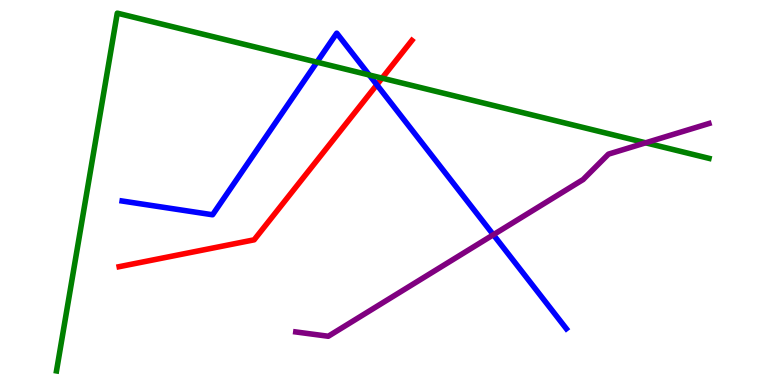[{'lines': ['blue', 'red'], 'intersections': [{'x': 4.86, 'y': 7.8}]}, {'lines': ['green', 'red'], 'intersections': [{'x': 4.93, 'y': 7.97}]}, {'lines': ['purple', 'red'], 'intersections': []}, {'lines': ['blue', 'green'], 'intersections': [{'x': 4.09, 'y': 8.39}, {'x': 4.76, 'y': 8.05}]}, {'lines': ['blue', 'purple'], 'intersections': [{'x': 6.37, 'y': 3.9}]}, {'lines': ['green', 'purple'], 'intersections': [{'x': 8.33, 'y': 6.29}]}]